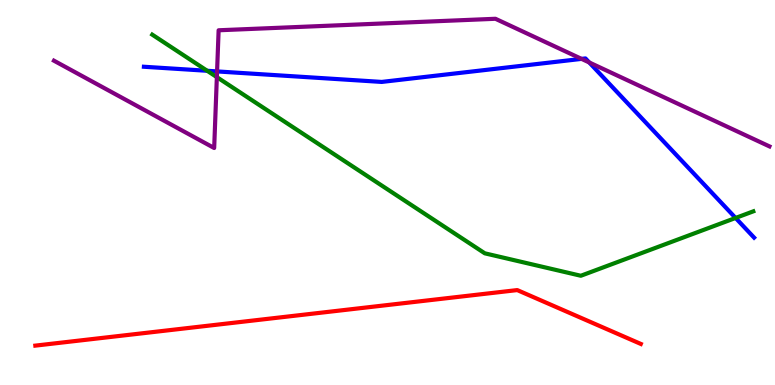[{'lines': ['blue', 'red'], 'intersections': []}, {'lines': ['green', 'red'], 'intersections': []}, {'lines': ['purple', 'red'], 'intersections': []}, {'lines': ['blue', 'green'], 'intersections': [{'x': 2.67, 'y': 8.16}, {'x': 9.49, 'y': 4.34}]}, {'lines': ['blue', 'purple'], 'intersections': [{'x': 2.8, 'y': 8.15}, {'x': 7.5, 'y': 8.47}, {'x': 7.6, 'y': 8.38}]}, {'lines': ['green', 'purple'], 'intersections': [{'x': 2.8, 'y': 8.0}]}]